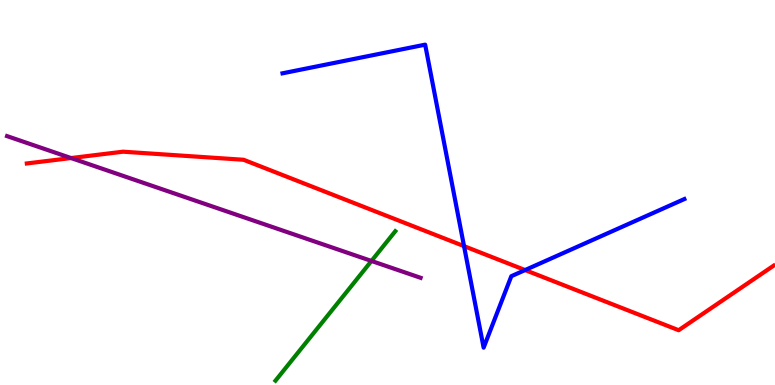[{'lines': ['blue', 'red'], 'intersections': [{'x': 5.99, 'y': 3.61}, {'x': 6.78, 'y': 2.99}]}, {'lines': ['green', 'red'], 'intersections': []}, {'lines': ['purple', 'red'], 'intersections': [{'x': 0.917, 'y': 5.89}]}, {'lines': ['blue', 'green'], 'intersections': []}, {'lines': ['blue', 'purple'], 'intersections': []}, {'lines': ['green', 'purple'], 'intersections': [{'x': 4.79, 'y': 3.22}]}]